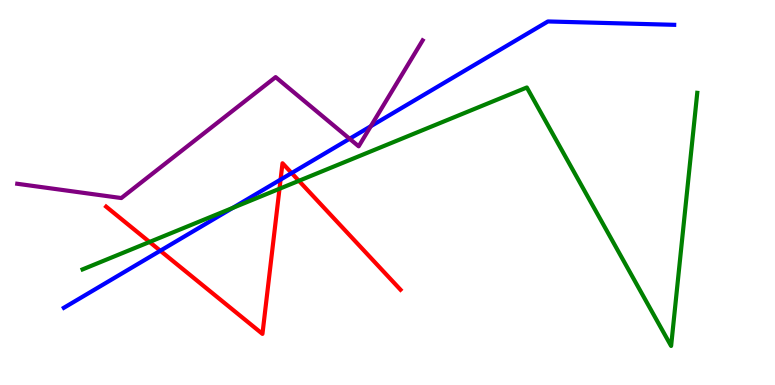[{'lines': ['blue', 'red'], 'intersections': [{'x': 2.07, 'y': 3.49}, {'x': 3.62, 'y': 5.34}, {'x': 3.76, 'y': 5.51}]}, {'lines': ['green', 'red'], 'intersections': [{'x': 1.93, 'y': 3.71}, {'x': 3.61, 'y': 5.1}, {'x': 3.86, 'y': 5.3}]}, {'lines': ['purple', 'red'], 'intersections': []}, {'lines': ['blue', 'green'], 'intersections': [{'x': 3.0, 'y': 4.6}]}, {'lines': ['blue', 'purple'], 'intersections': [{'x': 4.51, 'y': 6.4}, {'x': 4.78, 'y': 6.72}]}, {'lines': ['green', 'purple'], 'intersections': []}]